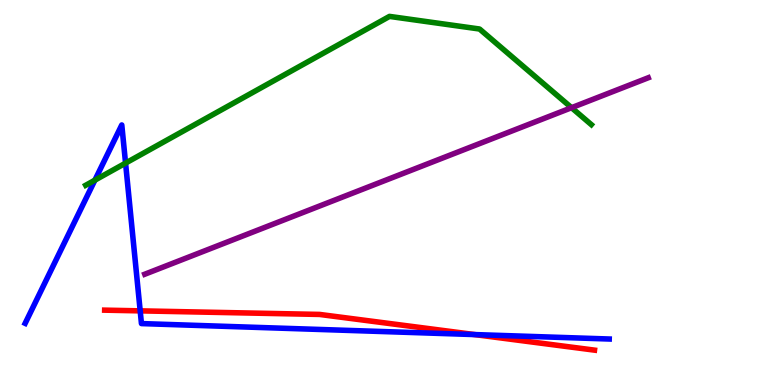[{'lines': ['blue', 'red'], 'intersections': [{'x': 1.81, 'y': 1.93}, {'x': 6.13, 'y': 1.31}]}, {'lines': ['green', 'red'], 'intersections': []}, {'lines': ['purple', 'red'], 'intersections': []}, {'lines': ['blue', 'green'], 'intersections': [{'x': 1.22, 'y': 5.32}, {'x': 1.62, 'y': 5.76}]}, {'lines': ['blue', 'purple'], 'intersections': []}, {'lines': ['green', 'purple'], 'intersections': [{'x': 7.37, 'y': 7.2}]}]